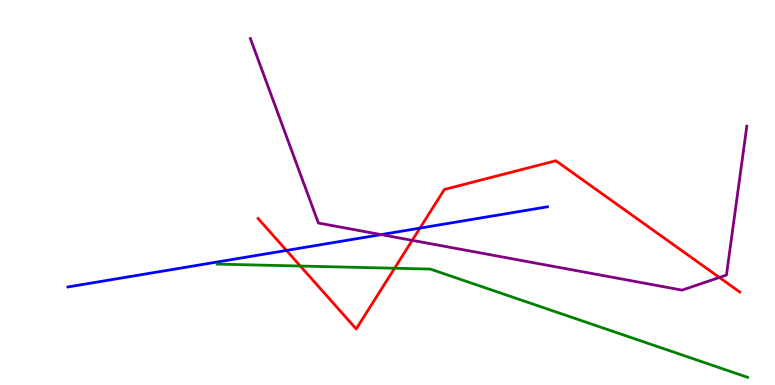[{'lines': ['blue', 'red'], 'intersections': [{'x': 3.7, 'y': 3.5}, {'x': 5.42, 'y': 4.07}]}, {'lines': ['green', 'red'], 'intersections': [{'x': 3.88, 'y': 3.09}, {'x': 5.09, 'y': 3.03}]}, {'lines': ['purple', 'red'], 'intersections': [{'x': 5.32, 'y': 3.76}, {'x': 9.28, 'y': 2.79}]}, {'lines': ['blue', 'green'], 'intersections': []}, {'lines': ['blue', 'purple'], 'intersections': [{'x': 4.92, 'y': 3.91}]}, {'lines': ['green', 'purple'], 'intersections': []}]